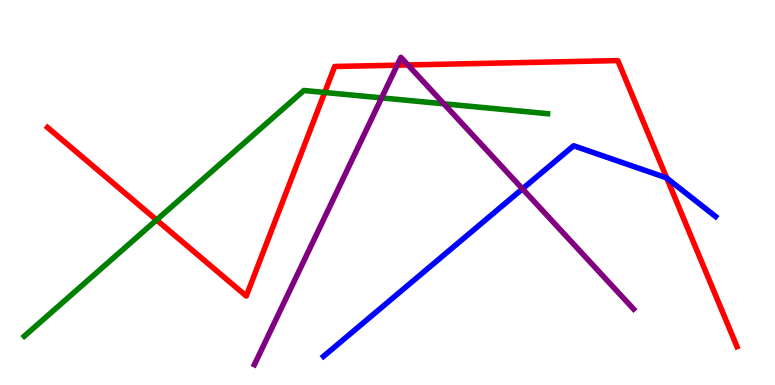[{'lines': ['blue', 'red'], 'intersections': [{'x': 8.6, 'y': 5.37}]}, {'lines': ['green', 'red'], 'intersections': [{'x': 2.02, 'y': 4.29}, {'x': 4.19, 'y': 7.6}]}, {'lines': ['purple', 'red'], 'intersections': [{'x': 5.12, 'y': 8.31}, {'x': 5.26, 'y': 8.31}]}, {'lines': ['blue', 'green'], 'intersections': []}, {'lines': ['blue', 'purple'], 'intersections': [{'x': 6.74, 'y': 5.1}]}, {'lines': ['green', 'purple'], 'intersections': [{'x': 4.92, 'y': 7.46}, {'x': 5.73, 'y': 7.3}]}]